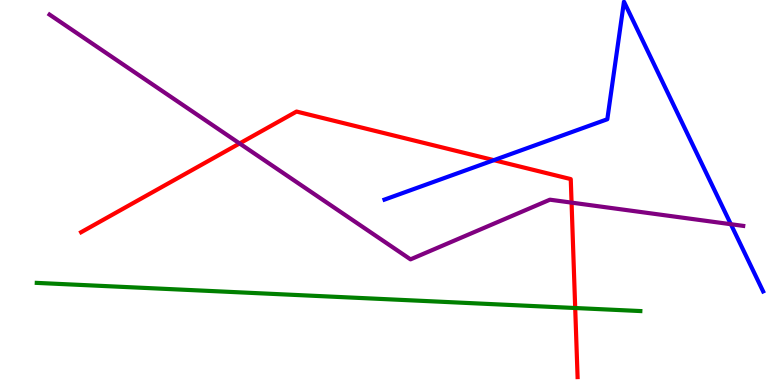[{'lines': ['blue', 'red'], 'intersections': [{'x': 6.37, 'y': 5.84}]}, {'lines': ['green', 'red'], 'intersections': [{'x': 7.42, 'y': 2.0}]}, {'lines': ['purple', 'red'], 'intersections': [{'x': 3.09, 'y': 6.27}, {'x': 7.38, 'y': 4.74}]}, {'lines': ['blue', 'green'], 'intersections': []}, {'lines': ['blue', 'purple'], 'intersections': [{'x': 9.43, 'y': 4.18}]}, {'lines': ['green', 'purple'], 'intersections': []}]